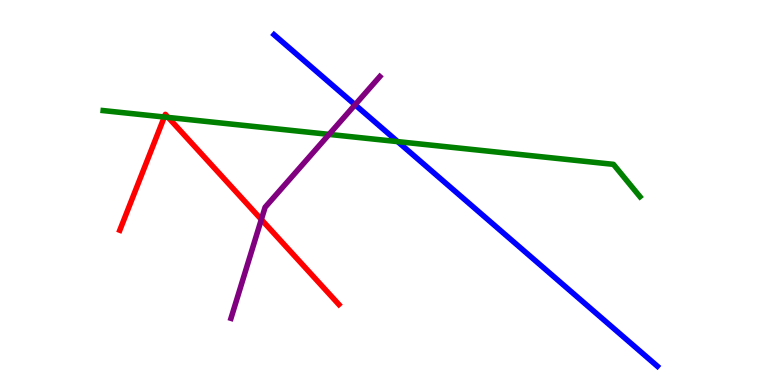[{'lines': ['blue', 'red'], 'intersections': []}, {'lines': ['green', 'red'], 'intersections': [{'x': 2.12, 'y': 6.96}, {'x': 2.17, 'y': 6.95}]}, {'lines': ['purple', 'red'], 'intersections': [{'x': 3.37, 'y': 4.3}]}, {'lines': ['blue', 'green'], 'intersections': [{'x': 5.13, 'y': 6.32}]}, {'lines': ['blue', 'purple'], 'intersections': [{'x': 4.58, 'y': 7.28}]}, {'lines': ['green', 'purple'], 'intersections': [{'x': 4.25, 'y': 6.51}]}]